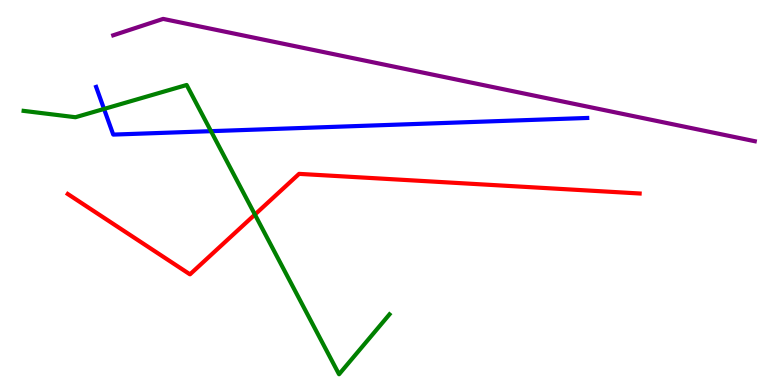[{'lines': ['blue', 'red'], 'intersections': []}, {'lines': ['green', 'red'], 'intersections': [{'x': 3.29, 'y': 4.43}]}, {'lines': ['purple', 'red'], 'intersections': []}, {'lines': ['blue', 'green'], 'intersections': [{'x': 1.34, 'y': 7.17}, {'x': 2.72, 'y': 6.59}]}, {'lines': ['blue', 'purple'], 'intersections': []}, {'lines': ['green', 'purple'], 'intersections': []}]